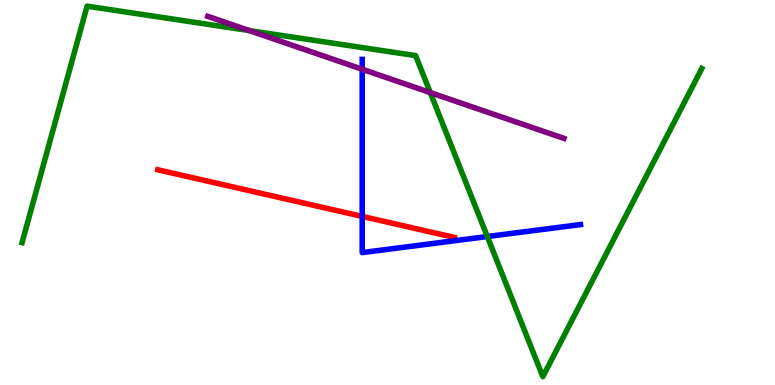[{'lines': ['blue', 'red'], 'intersections': [{'x': 4.67, 'y': 4.38}]}, {'lines': ['green', 'red'], 'intersections': []}, {'lines': ['purple', 'red'], 'intersections': []}, {'lines': ['blue', 'green'], 'intersections': [{'x': 6.29, 'y': 3.86}]}, {'lines': ['blue', 'purple'], 'intersections': [{'x': 4.67, 'y': 8.2}]}, {'lines': ['green', 'purple'], 'intersections': [{'x': 3.22, 'y': 9.21}, {'x': 5.55, 'y': 7.6}]}]